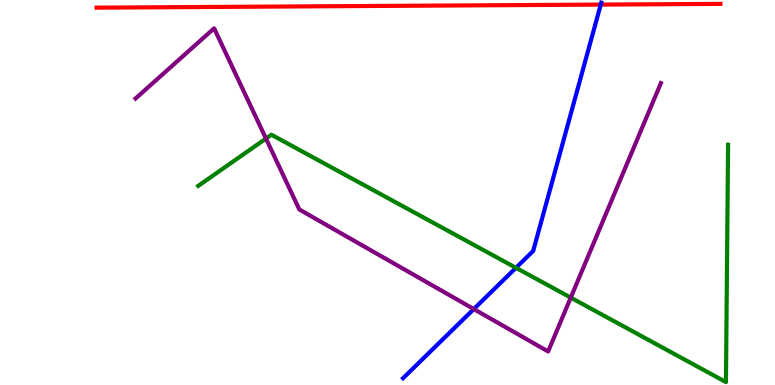[{'lines': ['blue', 'red'], 'intersections': [{'x': 7.75, 'y': 9.88}]}, {'lines': ['green', 'red'], 'intersections': []}, {'lines': ['purple', 'red'], 'intersections': []}, {'lines': ['blue', 'green'], 'intersections': [{'x': 6.66, 'y': 3.04}]}, {'lines': ['blue', 'purple'], 'intersections': [{'x': 6.11, 'y': 1.97}]}, {'lines': ['green', 'purple'], 'intersections': [{'x': 3.43, 'y': 6.4}, {'x': 7.36, 'y': 2.27}]}]